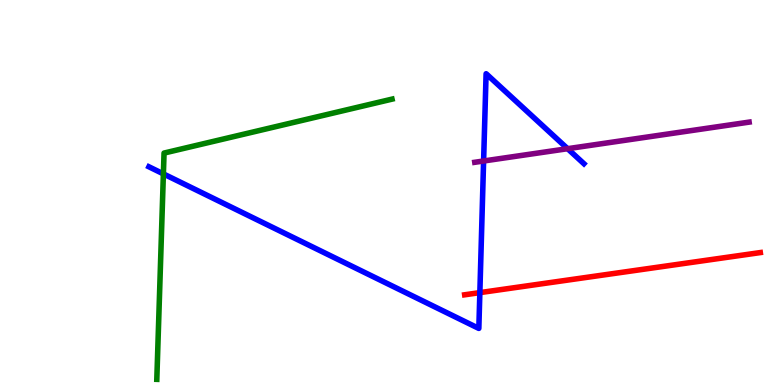[{'lines': ['blue', 'red'], 'intersections': [{'x': 6.19, 'y': 2.4}]}, {'lines': ['green', 'red'], 'intersections': []}, {'lines': ['purple', 'red'], 'intersections': []}, {'lines': ['blue', 'green'], 'intersections': [{'x': 2.11, 'y': 5.48}]}, {'lines': ['blue', 'purple'], 'intersections': [{'x': 6.24, 'y': 5.82}, {'x': 7.32, 'y': 6.14}]}, {'lines': ['green', 'purple'], 'intersections': []}]